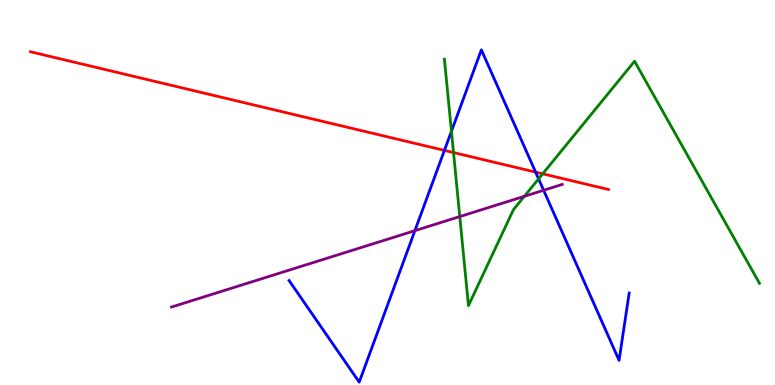[{'lines': ['blue', 'red'], 'intersections': [{'x': 5.73, 'y': 6.09}, {'x': 6.91, 'y': 5.53}]}, {'lines': ['green', 'red'], 'intersections': [{'x': 5.85, 'y': 6.04}, {'x': 7.0, 'y': 5.49}]}, {'lines': ['purple', 'red'], 'intersections': []}, {'lines': ['blue', 'green'], 'intersections': [{'x': 5.83, 'y': 6.59}, {'x': 6.95, 'y': 5.35}]}, {'lines': ['blue', 'purple'], 'intersections': [{'x': 5.35, 'y': 4.01}, {'x': 7.01, 'y': 5.06}]}, {'lines': ['green', 'purple'], 'intersections': [{'x': 5.93, 'y': 4.37}, {'x': 6.77, 'y': 4.9}]}]